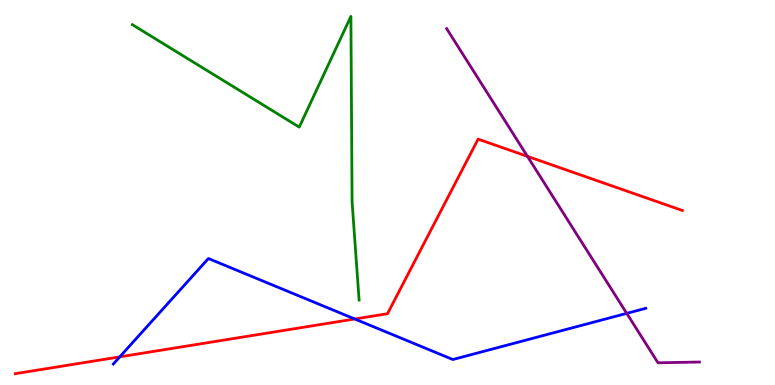[{'lines': ['blue', 'red'], 'intersections': [{'x': 1.55, 'y': 0.731}, {'x': 4.58, 'y': 1.71}]}, {'lines': ['green', 'red'], 'intersections': []}, {'lines': ['purple', 'red'], 'intersections': [{'x': 6.81, 'y': 5.94}]}, {'lines': ['blue', 'green'], 'intersections': []}, {'lines': ['blue', 'purple'], 'intersections': [{'x': 8.09, 'y': 1.86}]}, {'lines': ['green', 'purple'], 'intersections': []}]